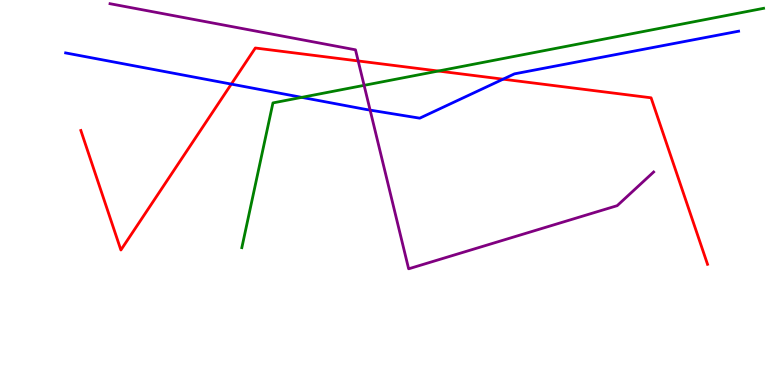[{'lines': ['blue', 'red'], 'intersections': [{'x': 2.98, 'y': 7.82}, {'x': 6.49, 'y': 7.94}]}, {'lines': ['green', 'red'], 'intersections': [{'x': 5.66, 'y': 8.16}]}, {'lines': ['purple', 'red'], 'intersections': [{'x': 4.62, 'y': 8.42}]}, {'lines': ['blue', 'green'], 'intersections': [{'x': 3.89, 'y': 7.47}]}, {'lines': ['blue', 'purple'], 'intersections': [{'x': 4.78, 'y': 7.14}]}, {'lines': ['green', 'purple'], 'intersections': [{'x': 4.7, 'y': 7.78}]}]